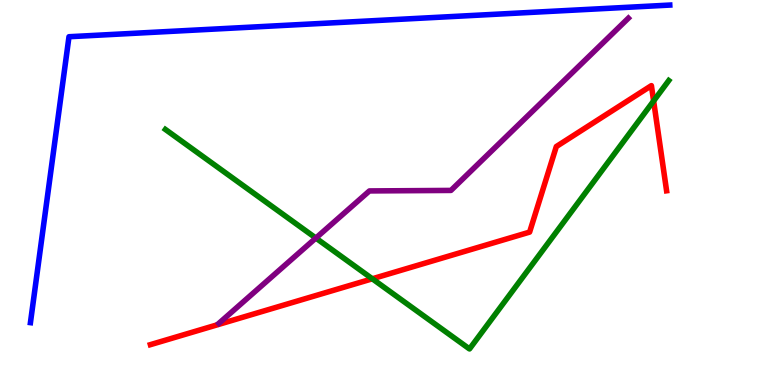[{'lines': ['blue', 'red'], 'intersections': []}, {'lines': ['green', 'red'], 'intersections': [{'x': 4.8, 'y': 2.76}, {'x': 8.43, 'y': 7.38}]}, {'lines': ['purple', 'red'], 'intersections': []}, {'lines': ['blue', 'green'], 'intersections': []}, {'lines': ['blue', 'purple'], 'intersections': []}, {'lines': ['green', 'purple'], 'intersections': [{'x': 4.08, 'y': 3.82}]}]